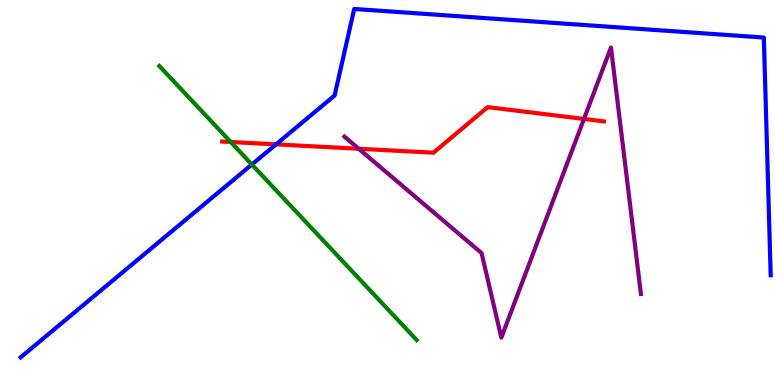[{'lines': ['blue', 'red'], 'intersections': [{'x': 3.56, 'y': 6.25}]}, {'lines': ['green', 'red'], 'intersections': [{'x': 2.98, 'y': 6.31}]}, {'lines': ['purple', 'red'], 'intersections': [{'x': 4.63, 'y': 6.14}, {'x': 7.54, 'y': 6.91}]}, {'lines': ['blue', 'green'], 'intersections': [{'x': 3.25, 'y': 5.73}]}, {'lines': ['blue', 'purple'], 'intersections': []}, {'lines': ['green', 'purple'], 'intersections': []}]